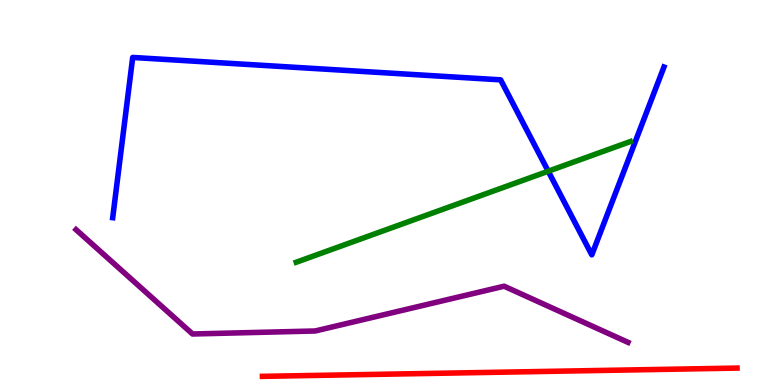[{'lines': ['blue', 'red'], 'intersections': []}, {'lines': ['green', 'red'], 'intersections': []}, {'lines': ['purple', 'red'], 'intersections': []}, {'lines': ['blue', 'green'], 'intersections': [{'x': 7.07, 'y': 5.55}]}, {'lines': ['blue', 'purple'], 'intersections': []}, {'lines': ['green', 'purple'], 'intersections': []}]